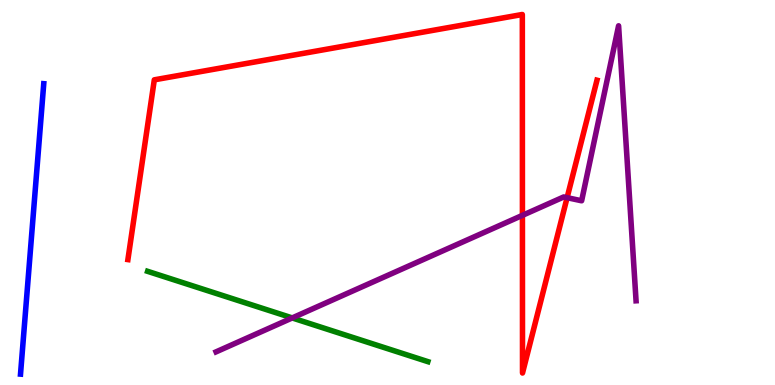[{'lines': ['blue', 'red'], 'intersections': []}, {'lines': ['green', 'red'], 'intersections': []}, {'lines': ['purple', 'red'], 'intersections': [{'x': 6.74, 'y': 4.41}, {'x': 7.32, 'y': 4.87}]}, {'lines': ['blue', 'green'], 'intersections': []}, {'lines': ['blue', 'purple'], 'intersections': []}, {'lines': ['green', 'purple'], 'intersections': [{'x': 3.77, 'y': 1.74}]}]